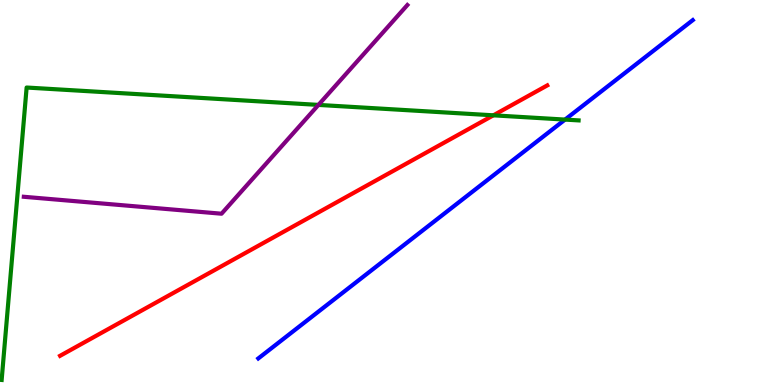[{'lines': ['blue', 'red'], 'intersections': []}, {'lines': ['green', 'red'], 'intersections': [{'x': 6.37, 'y': 7.0}]}, {'lines': ['purple', 'red'], 'intersections': []}, {'lines': ['blue', 'green'], 'intersections': [{'x': 7.29, 'y': 6.89}]}, {'lines': ['blue', 'purple'], 'intersections': []}, {'lines': ['green', 'purple'], 'intersections': [{'x': 4.11, 'y': 7.28}]}]